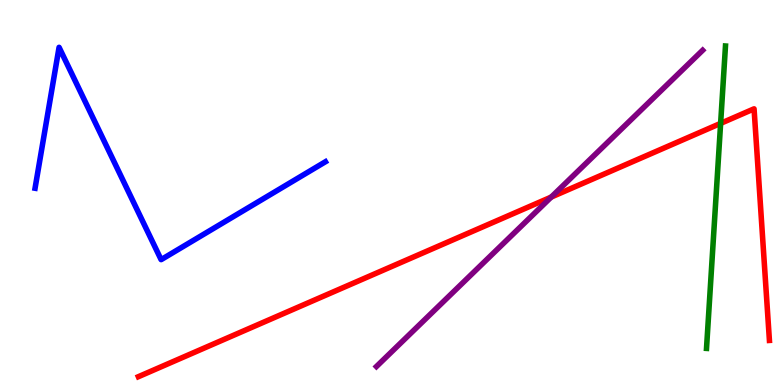[{'lines': ['blue', 'red'], 'intersections': []}, {'lines': ['green', 'red'], 'intersections': [{'x': 9.3, 'y': 6.8}]}, {'lines': ['purple', 'red'], 'intersections': [{'x': 7.11, 'y': 4.88}]}, {'lines': ['blue', 'green'], 'intersections': []}, {'lines': ['blue', 'purple'], 'intersections': []}, {'lines': ['green', 'purple'], 'intersections': []}]